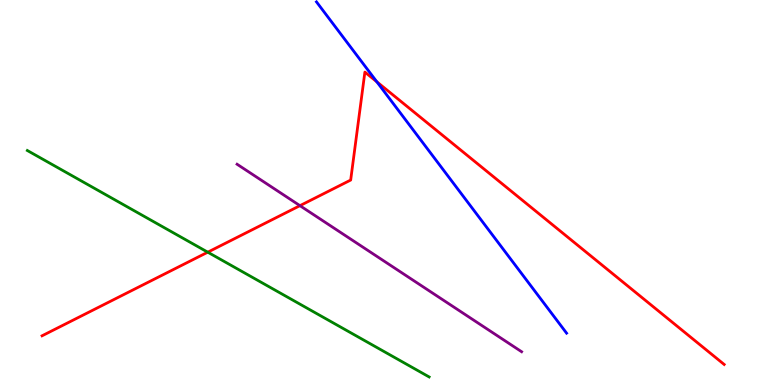[{'lines': ['blue', 'red'], 'intersections': [{'x': 4.86, 'y': 7.88}]}, {'lines': ['green', 'red'], 'intersections': [{'x': 2.68, 'y': 3.45}]}, {'lines': ['purple', 'red'], 'intersections': [{'x': 3.87, 'y': 4.66}]}, {'lines': ['blue', 'green'], 'intersections': []}, {'lines': ['blue', 'purple'], 'intersections': []}, {'lines': ['green', 'purple'], 'intersections': []}]